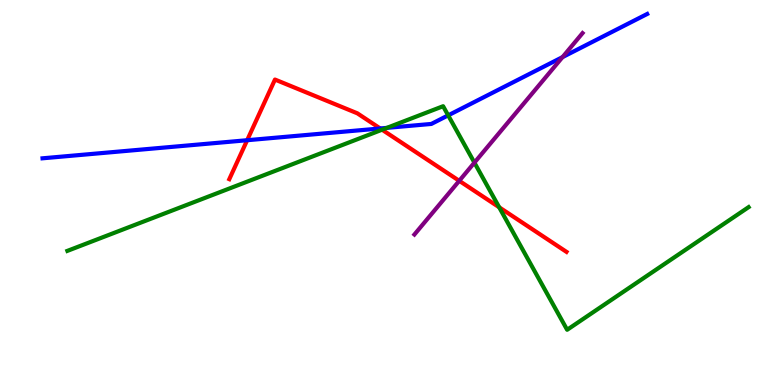[{'lines': ['blue', 'red'], 'intersections': [{'x': 3.19, 'y': 6.36}, {'x': 4.91, 'y': 6.66}]}, {'lines': ['green', 'red'], 'intersections': [{'x': 4.93, 'y': 6.63}, {'x': 6.44, 'y': 4.62}]}, {'lines': ['purple', 'red'], 'intersections': [{'x': 5.93, 'y': 5.3}]}, {'lines': ['blue', 'green'], 'intersections': [{'x': 4.99, 'y': 6.68}, {'x': 5.78, 'y': 7.0}]}, {'lines': ['blue', 'purple'], 'intersections': [{'x': 7.26, 'y': 8.52}]}, {'lines': ['green', 'purple'], 'intersections': [{'x': 6.12, 'y': 5.78}]}]